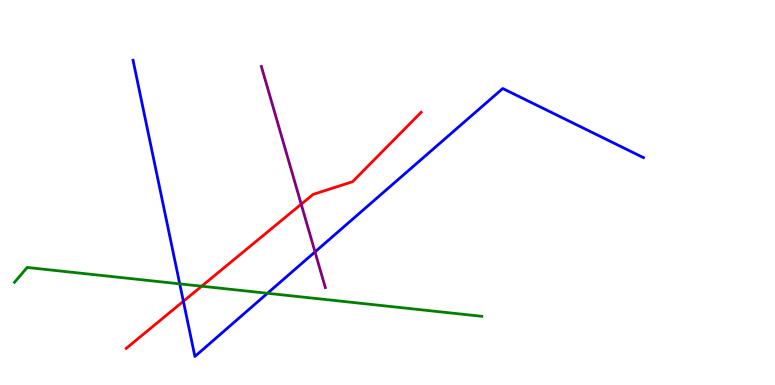[{'lines': ['blue', 'red'], 'intersections': [{'x': 2.37, 'y': 2.17}]}, {'lines': ['green', 'red'], 'intersections': [{'x': 2.6, 'y': 2.57}]}, {'lines': ['purple', 'red'], 'intersections': [{'x': 3.89, 'y': 4.7}]}, {'lines': ['blue', 'green'], 'intersections': [{'x': 2.32, 'y': 2.63}, {'x': 3.45, 'y': 2.38}]}, {'lines': ['blue', 'purple'], 'intersections': [{'x': 4.06, 'y': 3.46}]}, {'lines': ['green', 'purple'], 'intersections': []}]